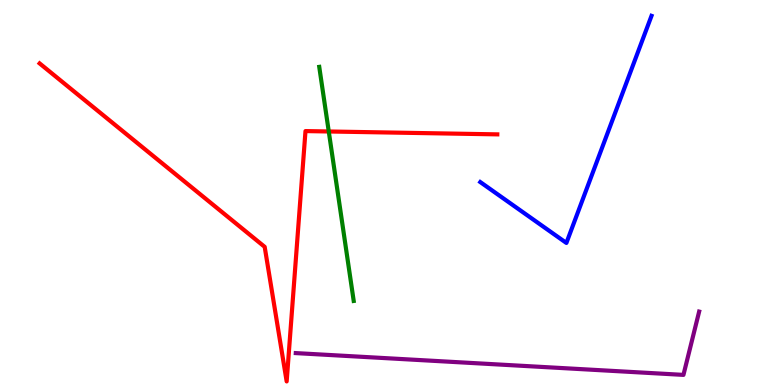[{'lines': ['blue', 'red'], 'intersections': []}, {'lines': ['green', 'red'], 'intersections': [{'x': 4.24, 'y': 6.59}]}, {'lines': ['purple', 'red'], 'intersections': []}, {'lines': ['blue', 'green'], 'intersections': []}, {'lines': ['blue', 'purple'], 'intersections': []}, {'lines': ['green', 'purple'], 'intersections': []}]